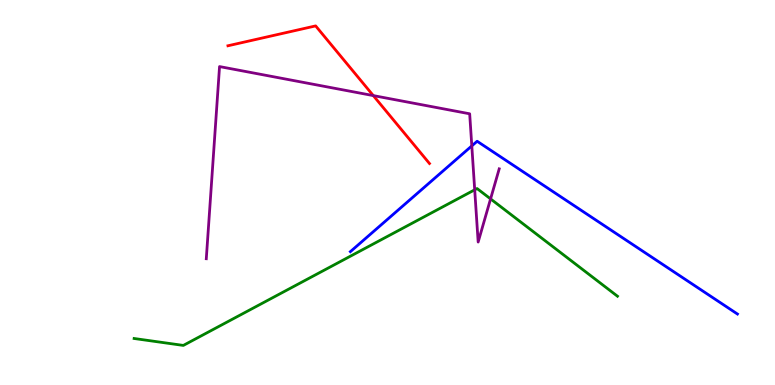[{'lines': ['blue', 'red'], 'intersections': []}, {'lines': ['green', 'red'], 'intersections': []}, {'lines': ['purple', 'red'], 'intersections': [{'x': 4.82, 'y': 7.52}]}, {'lines': ['blue', 'green'], 'intersections': []}, {'lines': ['blue', 'purple'], 'intersections': [{'x': 6.09, 'y': 6.21}]}, {'lines': ['green', 'purple'], 'intersections': [{'x': 6.13, 'y': 5.07}, {'x': 6.33, 'y': 4.83}]}]